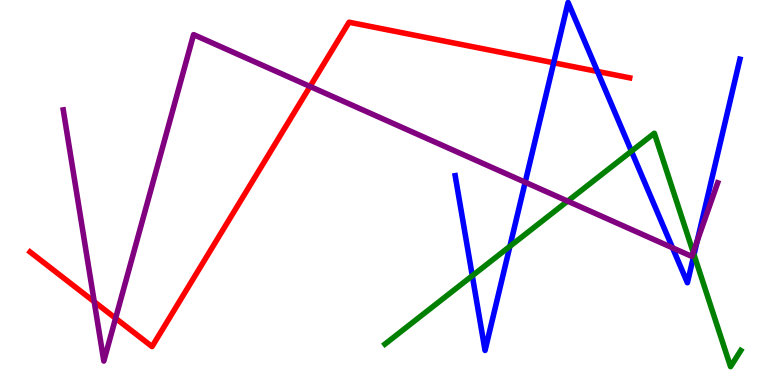[{'lines': ['blue', 'red'], 'intersections': [{'x': 7.14, 'y': 8.37}, {'x': 7.71, 'y': 8.14}]}, {'lines': ['green', 'red'], 'intersections': []}, {'lines': ['purple', 'red'], 'intersections': [{'x': 1.22, 'y': 2.16}, {'x': 1.49, 'y': 1.73}, {'x': 4.0, 'y': 7.75}]}, {'lines': ['blue', 'green'], 'intersections': [{'x': 6.09, 'y': 2.84}, {'x': 6.58, 'y': 3.6}, {'x': 8.15, 'y': 6.07}, {'x': 8.95, 'y': 3.38}]}, {'lines': ['blue', 'purple'], 'intersections': [{'x': 6.78, 'y': 5.27}, {'x': 8.68, 'y': 3.56}, {'x': 9.0, 'y': 3.74}]}, {'lines': ['green', 'purple'], 'intersections': [{'x': 7.32, 'y': 4.78}, {'x': 8.94, 'y': 3.45}]}]